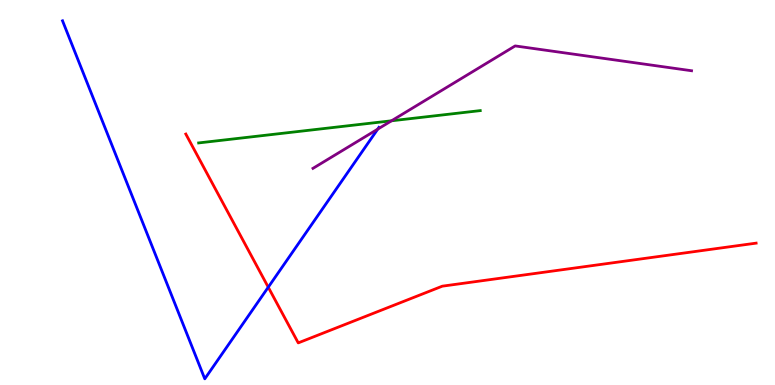[{'lines': ['blue', 'red'], 'intersections': [{'x': 3.46, 'y': 2.54}]}, {'lines': ['green', 'red'], 'intersections': []}, {'lines': ['purple', 'red'], 'intersections': []}, {'lines': ['blue', 'green'], 'intersections': []}, {'lines': ['blue', 'purple'], 'intersections': [{'x': 4.87, 'y': 6.65}]}, {'lines': ['green', 'purple'], 'intersections': [{'x': 5.05, 'y': 6.86}]}]